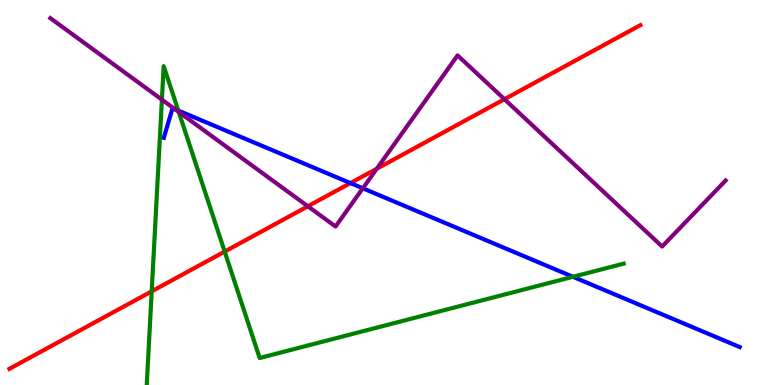[{'lines': ['blue', 'red'], 'intersections': [{'x': 4.52, 'y': 5.24}]}, {'lines': ['green', 'red'], 'intersections': [{'x': 1.96, 'y': 2.43}, {'x': 2.9, 'y': 3.47}]}, {'lines': ['purple', 'red'], 'intersections': [{'x': 3.97, 'y': 4.64}, {'x': 4.86, 'y': 5.62}, {'x': 6.51, 'y': 7.42}]}, {'lines': ['blue', 'green'], 'intersections': [{'x': 2.3, 'y': 7.13}, {'x': 7.39, 'y': 2.81}]}, {'lines': ['blue', 'purple'], 'intersections': [{'x': 2.26, 'y': 7.16}, {'x': 4.68, 'y': 5.11}]}, {'lines': ['green', 'purple'], 'intersections': [{'x': 2.09, 'y': 7.41}, {'x': 2.31, 'y': 7.09}]}]